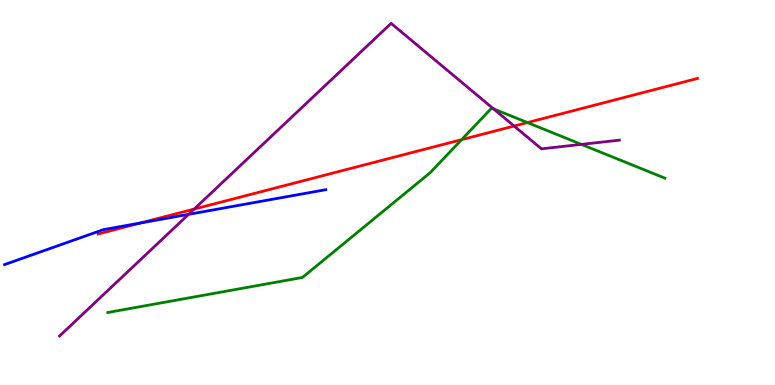[{'lines': ['blue', 'red'], 'intersections': [{'x': 1.81, 'y': 4.21}]}, {'lines': ['green', 'red'], 'intersections': [{'x': 5.96, 'y': 6.37}, {'x': 6.81, 'y': 6.82}]}, {'lines': ['purple', 'red'], 'intersections': [{'x': 2.51, 'y': 4.57}, {'x': 6.63, 'y': 6.73}]}, {'lines': ['blue', 'green'], 'intersections': []}, {'lines': ['blue', 'purple'], 'intersections': [{'x': 2.43, 'y': 4.43}]}, {'lines': ['green', 'purple'], 'intersections': [{'x': 6.37, 'y': 7.17}, {'x': 7.5, 'y': 6.25}]}]